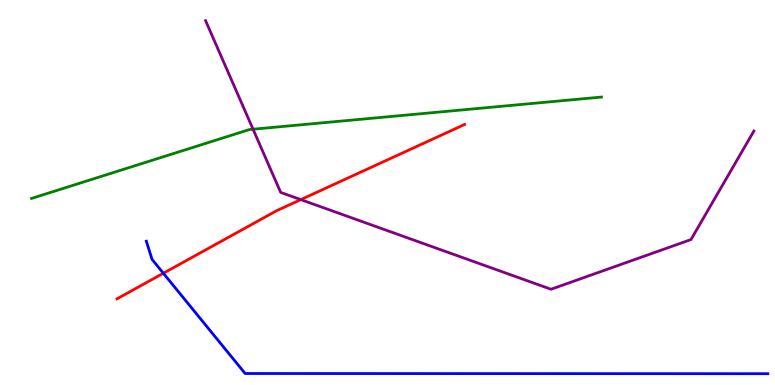[{'lines': ['blue', 'red'], 'intersections': [{'x': 2.11, 'y': 2.9}]}, {'lines': ['green', 'red'], 'intersections': []}, {'lines': ['purple', 'red'], 'intersections': [{'x': 3.88, 'y': 4.82}]}, {'lines': ['blue', 'green'], 'intersections': []}, {'lines': ['blue', 'purple'], 'intersections': []}, {'lines': ['green', 'purple'], 'intersections': [{'x': 3.27, 'y': 6.64}]}]